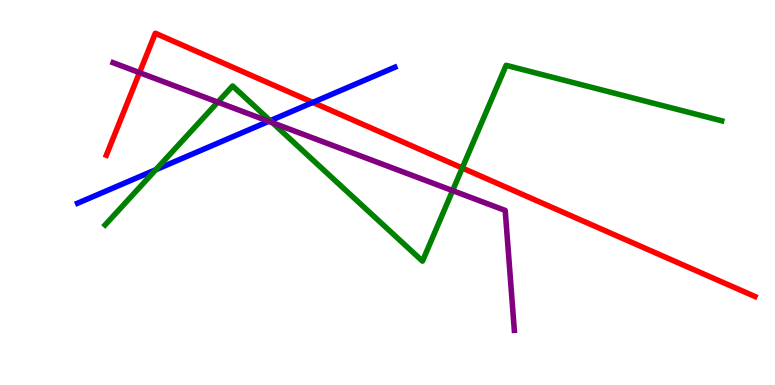[{'lines': ['blue', 'red'], 'intersections': [{'x': 4.04, 'y': 7.34}]}, {'lines': ['green', 'red'], 'intersections': [{'x': 5.96, 'y': 5.64}]}, {'lines': ['purple', 'red'], 'intersections': [{'x': 1.8, 'y': 8.11}]}, {'lines': ['blue', 'green'], 'intersections': [{'x': 2.01, 'y': 5.59}, {'x': 3.49, 'y': 6.87}]}, {'lines': ['blue', 'purple'], 'intersections': [{'x': 3.47, 'y': 6.85}]}, {'lines': ['green', 'purple'], 'intersections': [{'x': 2.81, 'y': 7.35}, {'x': 3.52, 'y': 6.81}, {'x': 5.84, 'y': 5.05}]}]